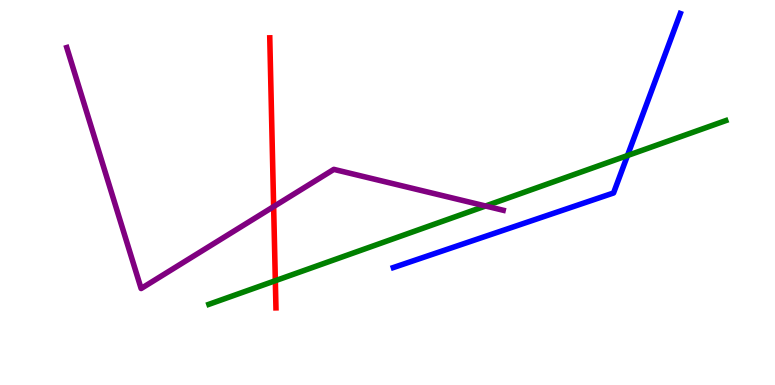[{'lines': ['blue', 'red'], 'intersections': []}, {'lines': ['green', 'red'], 'intersections': [{'x': 3.55, 'y': 2.71}]}, {'lines': ['purple', 'red'], 'intersections': [{'x': 3.53, 'y': 4.63}]}, {'lines': ['blue', 'green'], 'intersections': [{'x': 8.1, 'y': 5.96}]}, {'lines': ['blue', 'purple'], 'intersections': []}, {'lines': ['green', 'purple'], 'intersections': [{'x': 6.27, 'y': 4.65}]}]